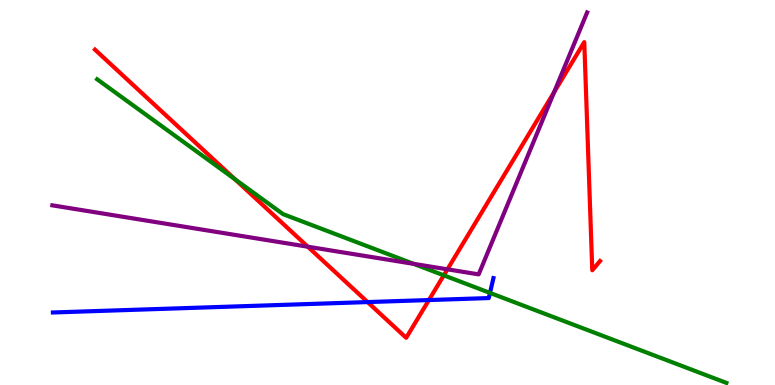[{'lines': ['blue', 'red'], 'intersections': [{'x': 4.74, 'y': 2.15}, {'x': 5.53, 'y': 2.21}]}, {'lines': ['green', 'red'], 'intersections': [{'x': 3.03, 'y': 5.34}, {'x': 5.73, 'y': 2.85}]}, {'lines': ['purple', 'red'], 'intersections': [{'x': 3.97, 'y': 3.59}, {'x': 5.77, 'y': 3.0}, {'x': 7.15, 'y': 7.61}]}, {'lines': ['blue', 'green'], 'intersections': [{'x': 6.32, 'y': 2.39}]}, {'lines': ['blue', 'purple'], 'intersections': []}, {'lines': ['green', 'purple'], 'intersections': [{'x': 5.34, 'y': 3.15}]}]